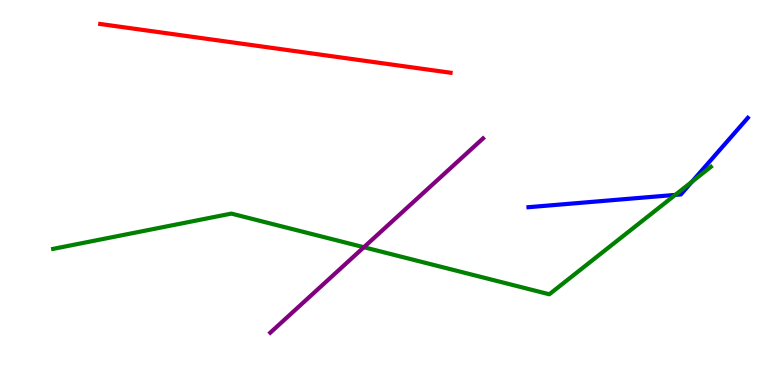[{'lines': ['blue', 'red'], 'intersections': []}, {'lines': ['green', 'red'], 'intersections': []}, {'lines': ['purple', 'red'], 'intersections': []}, {'lines': ['blue', 'green'], 'intersections': [{'x': 8.71, 'y': 4.94}, {'x': 8.93, 'y': 5.28}]}, {'lines': ['blue', 'purple'], 'intersections': []}, {'lines': ['green', 'purple'], 'intersections': [{'x': 4.7, 'y': 3.58}]}]